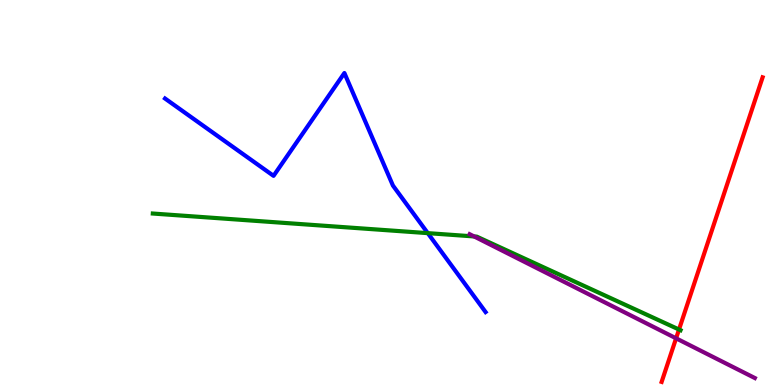[{'lines': ['blue', 'red'], 'intersections': []}, {'lines': ['green', 'red'], 'intersections': [{'x': 8.76, 'y': 1.44}]}, {'lines': ['purple', 'red'], 'intersections': [{'x': 8.72, 'y': 1.21}]}, {'lines': ['blue', 'green'], 'intersections': [{'x': 5.52, 'y': 3.94}]}, {'lines': ['blue', 'purple'], 'intersections': []}, {'lines': ['green', 'purple'], 'intersections': [{'x': 6.12, 'y': 3.86}]}]